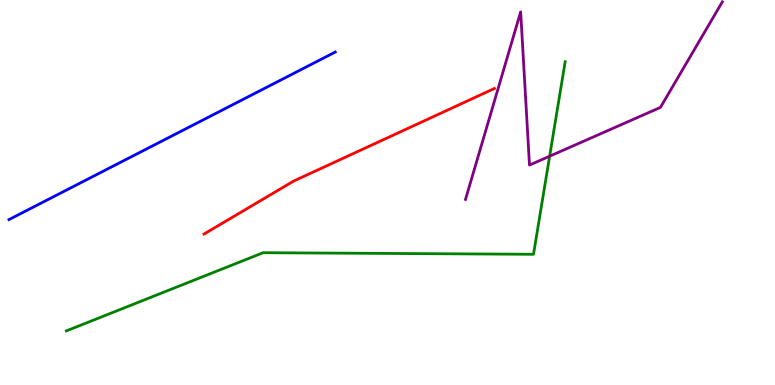[{'lines': ['blue', 'red'], 'intersections': []}, {'lines': ['green', 'red'], 'intersections': []}, {'lines': ['purple', 'red'], 'intersections': []}, {'lines': ['blue', 'green'], 'intersections': []}, {'lines': ['blue', 'purple'], 'intersections': []}, {'lines': ['green', 'purple'], 'intersections': [{'x': 7.09, 'y': 5.94}]}]